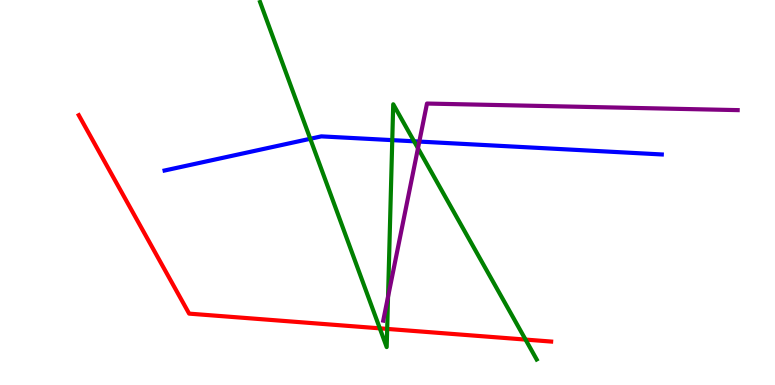[{'lines': ['blue', 'red'], 'intersections': []}, {'lines': ['green', 'red'], 'intersections': [{'x': 4.9, 'y': 1.47}, {'x': 5.0, 'y': 1.46}, {'x': 6.78, 'y': 1.18}]}, {'lines': ['purple', 'red'], 'intersections': []}, {'lines': ['blue', 'green'], 'intersections': [{'x': 4.0, 'y': 6.4}, {'x': 5.06, 'y': 6.36}, {'x': 5.34, 'y': 6.33}]}, {'lines': ['blue', 'purple'], 'intersections': [{'x': 5.41, 'y': 6.32}]}, {'lines': ['green', 'purple'], 'intersections': [{'x': 5.01, 'y': 2.29}, {'x': 5.39, 'y': 6.15}]}]